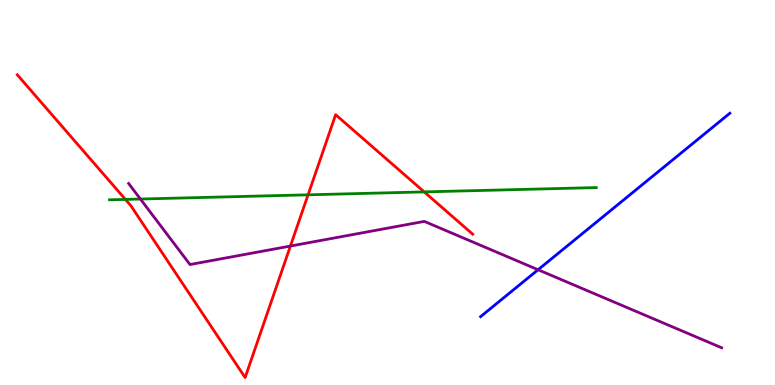[{'lines': ['blue', 'red'], 'intersections': []}, {'lines': ['green', 'red'], 'intersections': [{'x': 1.62, 'y': 4.82}, {'x': 3.98, 'y': 4.94}, {'x': 5.47, 'y': 5.02}]}, {'lines': ['purple', 'red'], 'intersections': [{'x': 3.75, 'y': 3.61}]}, {'lines': ['blue', 'green'], 'intersections': []}, {'lines': ['blue', 'purple'], 'intersections': [{'x': 6.94, 'y': 2.99}]}, {'lines': ['green', 'purple'], 'intersections': [{'x': 1.81, 'y': 4.83}]}]